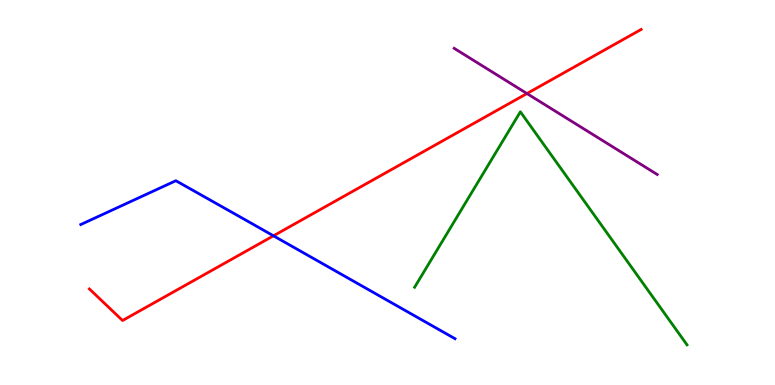[{'lines': ['blue', 'red'], 'intersections': [{'x': 3.53, 'y': 3.88}]}, {'lines': ['green', 'red'], 'intersections': []}, {'lines': ['purple', 'red'], 'intersections': [{'x': 6.8, 'y': 7.57}]}, {'lines': ['blue', 'green'], 'intersections': []}, {'lines': ['blue', 'purple'], 'intersections': []}, {'lines': ['green', 'purple'], 'intersections': []}]